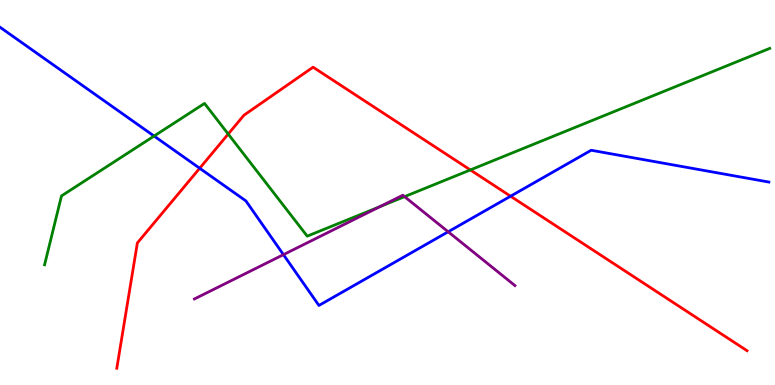[{'lines': ['blue', 'red'], 'intersections': [{'x': 2.58, 'y': 5.63}, {'x': 6.59, 'y': 4.9}]}, {'lines': ['green', 'red'], 'intersections': [{'x': 2.94, 'y': 6.52}, {'x': 6.07, 'y': 5.59}]}, {'lines': ['purple', 'red'], 'intersections': []}, {'lines': ['blue', 'green'], 'intersections': [{'x': 1.99, 'y': 6.47}]}, {'lines': ['blue', 'purple'], 'intersections': [{'x': 3.66, 'y': 3.39}, {'x': 5.78, 'y': 3.98}]}, {'lines': ['green', 'purple'], 'intersections': [{'x': 4.9, 'y': 4.63}, {'x': 5.22, 'y': 4.89}]}]